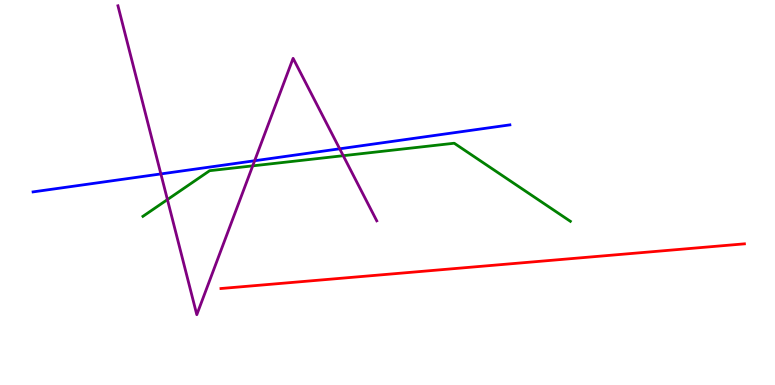[{'lines': ['blue', 'red'], 'intersections': []}, {'lines': ['green', 'red'], 'intersections': []}, {'lines': ['purple', 'red'], 'intersections': []}, {'lines': ['blue', 'green'], 'intersections': []}, {'lines': ['blue', 'purple'], 'intersections': [{'x': 2.08, 'y': 5.48}, {'x': 3.29, 'y': 5.82}, {'x': 4.38, 'y': 6.14}]}, {'lines': ['green', 'purple'], 'intersections': [{'x': 2.16, 'y': 4.82}, {'x': 3.26, 'y': 5.69}, {'x': 4.43, 'y': 5.96}]}]